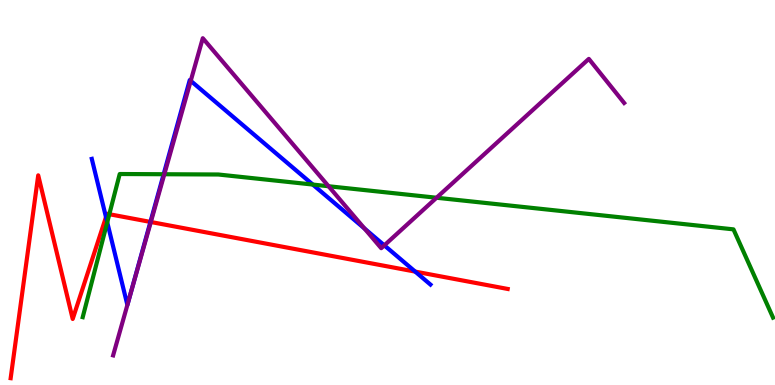[{'lines': ['blue', 'red'], 'intersections': [{'x': 1.37, 'y': 4.36}, {'x': 1.94, 'y': 4.24}, {'x': 5.36, 'y': 2.95}]}, {'lines': ['green', 'red'], 'intersections': [{'x': 1.41, 'y': 4.44}]}, {'lines': ['purple', 'red'], 'intersections': [{'x': 1.95, 'y': 4.23}]}, {'lines': ['blue', 'green'], 'intersections': [{'x': 1.38, 'y': 4.23}, {'x': 2.11, 'y': 5.47}, {'x': 4.04, 'y': 5.21}]}, {'lines': ['blue', 'purple'], 'intersections': [{'x': 1.64, 'y': 2.08}, {'x': 1.65, 'y': 2.11}, {'x': 2.46, 'y': 7.9}, {'x': 4.7, 'y': 4.07}, {'x': 4.96, 'y': 3.63}]}, {'lines': ['green', 'purple'], 'intersections': [{'x': 2.12, 'y': 5.47}, {'x': 4.24, 'y': 5.16}, {'x': 5.63, 'y': 4.86}]}]